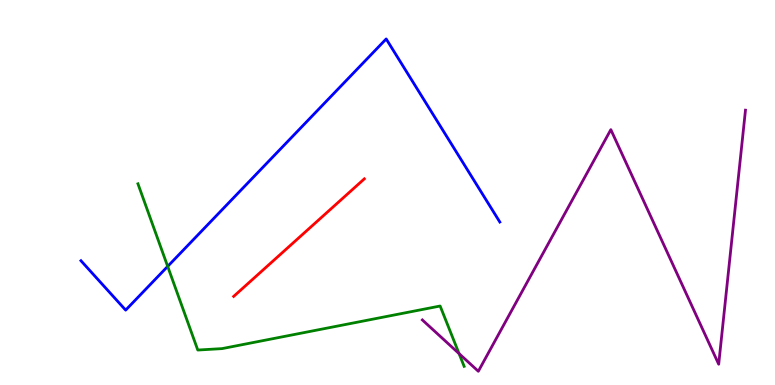[{'lines': ['blue', 'red'], 'intersections': []}, {'lines': ['green', 'red'], 'intersections': []}, {'lines': ['purple', 'red'], 'intersections': []}, {'lines': ['blue', 'green'], 'intersections': [{'x': 2.16, 'y': 3.08}]}, {'lines': ['blue', 'purple'], 'intersections': []}, {'lines': ['green', 'purple'], 'intersections': [{'x': 5.92, 'y': 0.815}]}]